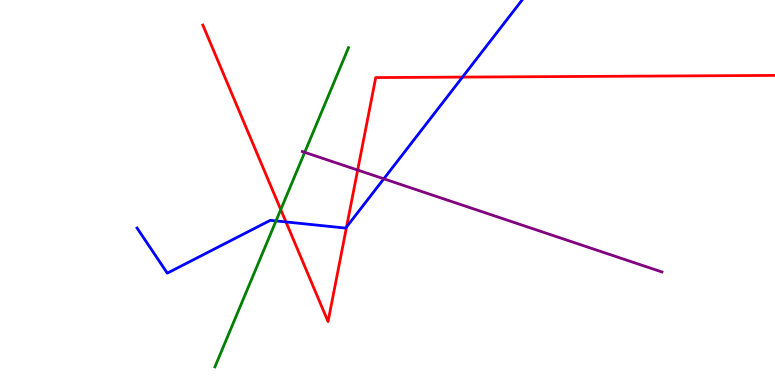[{'lines': ['blue', 'red'], 'intersections': [{'x': 3.69, 'y': 4.24}, {'x': 4.47, 'y': 4.1}, {'x': 5.97, 'y': 8.0}]}, {'lines': ['green', 'red'], 'intersections': [{'x': 3.62, 'y': 4.56}]}, {'lines': ['purple', 'red'], 'intersections': [{'x': 4.62, 'y': 5.58}]}, {'lines': ['blue', 'green'], 'intersections': [{'x': 3.56, 'y': 4.26}]}, {'lines': ['blue', 'purple'], 'intersections': [{'x': 4.95, 'y': 5.36}]}, {'lines': ['green', 'purple'], 'intersections': [{'x': 3.93, 'y': 6.04}]}]